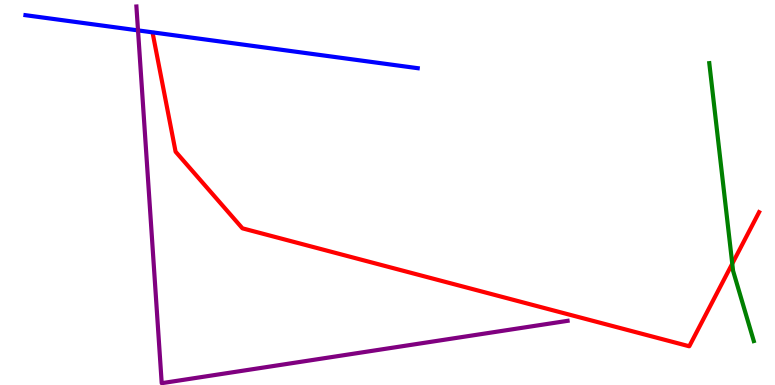[{'lines': ['blue', 'red'], 'intersections': []}, {'lines': ['green', 'red'], 'intersections': [{'x': 9.45, 'y': 3.15}]}, {'lines': ['purple', 'red'], 'intersections': []}, {'lines': ['blue', 'green'], 'intersections': []}, {'lines': ['blue', 'purple'], 'intersections': [{'x': 1.78, 'y': 9.21}]}, {'lines': ['green', 'purple'], 'intersections': []}]